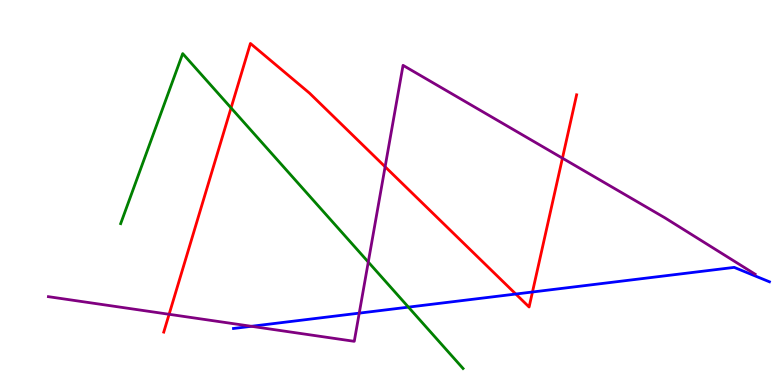[{'lines': ['blue', 'red'], 'intersections': [{'x': 6.66, 'y': 2.36}, {'x': 6.87, 'y': 2.42}]}, {'lines': ['green', 'red'], 'intersections': [{'x': 2.98, 'y': 7.2}]}, {'lines': ['purple', 'red'], 'intersections': [{'x': 2.18, 'y': 1.84}, {'x': 4.97, 'y': 5.67}, {'x': 7.26, 'y': 5.89}]}, {'lines': ['blue', 'green'], 'intersections': [{'x': 5.27, 'y': 2.02}]}, {'lines': ['blue', 'purple'], 'intersections': [{'x': 3.24, 'y': 1.52}, {'x': 4.64, 'y': 1.87}]}, {'lines': ['green', 'purple'], 'intersections': [{'x': 4.75, 'y': 3.19}]}]